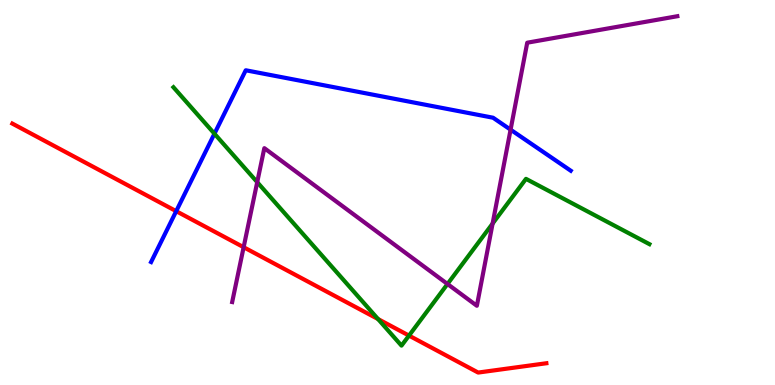[{'lines': ['blue', 'red'], 'intersections': [{'x': 2.27, 'y': 4.52}]}, {'lines': ['green', 'red'], 'intersections': [{'x': 4.88, 'y': 1.71}, {'x': 5.28, 'y': 1.28}]}, {'lines': ['purple', 'red'], 'intersections': [{'x': 3.14, 'y': 3.58}]}, {'lines': ['blue', 'green'], 'intersections': [{'x': 2.77, 'y': 6.53}]}, {'lines': ['blue', 'purple'], 'intersections': [{'x': 6.59, 'y': 6.63}]}, {'lines': ['green', 'purple'], 'intersections': [{'x': 3.32, 'y': 5.27}, {'x': 5.77, 'y': 2.62}, {'x': 6.36, 'y': 4.19}]}]